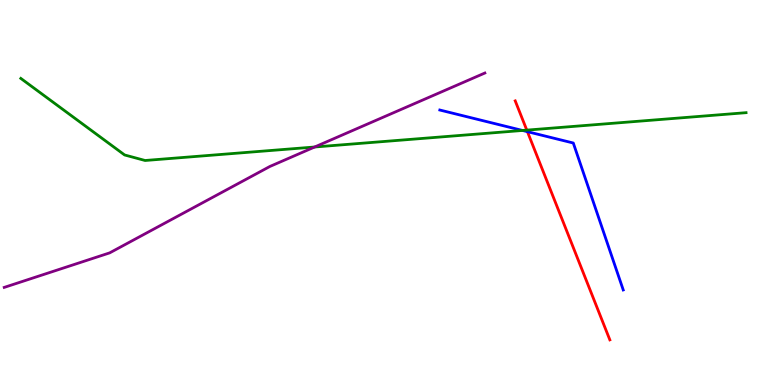[{'lines': ['blue', 'red'], 'intersections': [{'x': 6.81, 'y': 6.58}]}, {'lines': ['green', 'red'], 'intersections': [{'x': 6.8, 'y': 6.62}]}, {'lines': ['purple', 'red'], 'intersections': []}, {'lines': ['blue', 'green'], 'intersections': [{'x': 6.74, 'y': 6.61}]}, {'lines': ['blue', 'purple'], 'intersections': []}, {'lines': ['green', 'purple'], 'intersections': [{'x': 4.06, 'y': 6.18}]}]